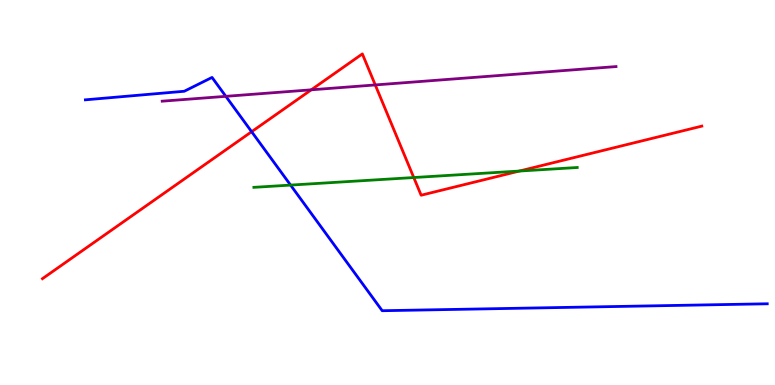[{'lines': ['blue', 'red'], 'intersections': [{'x': 3.25, 'y': 6.58}]}, {'lines': ['green', 'red'], 'intersections': [{'x': 5.34, 'y': 5.39}, {'x': 6.7, 'y': 5.56}]}, {'lines': ['purple', 'red'], 'intersections': [{'x': 4.02, 'y': 7.67}, {'x': 4.84, 'y': 7.79}]}, {'lines': ['blue', 'green'], 'intersections': [{'x': 3.75, 'y': 5.19}]}, {'lines': ['blue', 'purple'], 'intersections': [{'x': 2.91, 'y': 7.5}]}, {'lines': ['green', 'purple'], 'intersections': []}]